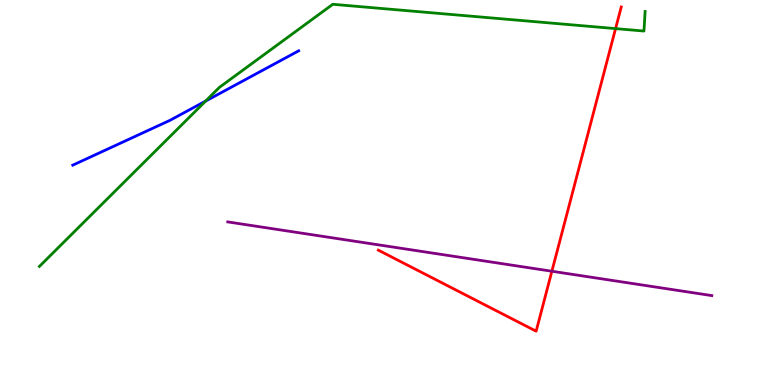[{'lines': ['blue', 'red'], 'intersections': []}, {'lines': ['green', 'red'], 'intersections': [{'x': 7.94, 'y': 9.26}]}, {'lines': ['purple', 'red'], 'intersections': [{'x': 7.12, 'y': 2.95}]}, {'lines': ['blue', 'green'], 'intersections': [{'x': 2.65, 'y': 7.37}]}, {'lines': ['blue', 'purple'], 'intersections': []}, {'lines': ['green', 'purple'], 'intersections': []}]